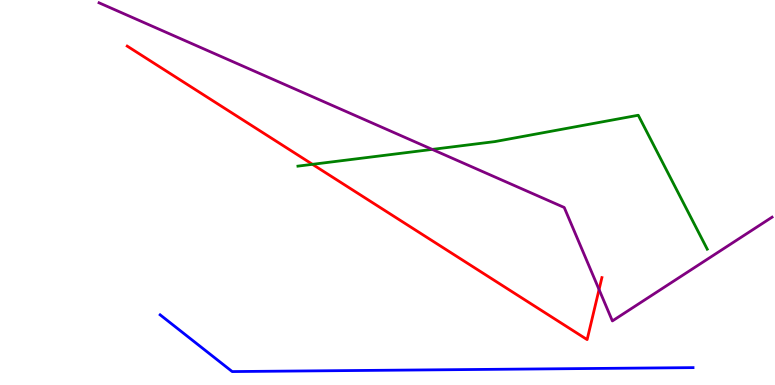[{'lines': ['blue', 'red'], 'intersections': []}, {'lines': ['green', 'red'], 'intersections': [{'x': 4.03, 'y': 5.73}]}, {'lines': ['purple', 'red'], 'intersections': [{'x': 7.73, 'y': 2.48}]}, {'lines': ['blue', 'green'], 'intersections': []}, {'lines': ['blue', 'purple'], 'intersections': []}, {'lines': ['green', 'purple'], 'intersections': [{'x': 5.58, 'y': 6.12}]}]